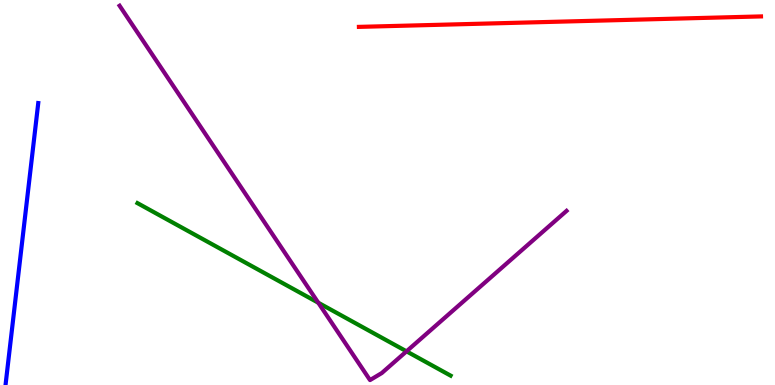[{'lines': ['blue', 'red'], 'intersections': []}, {'lines': ['green', 'red'], 'intersections': []}, {'lines': ['purple', 'red'], 'intersections': []}, {'lines': ['blue', 'green'], 'intersections': []}, {'lines': ['blue', 'purple'], 'intersections': []}, {'lines': ['green', 'purple'], 'intersections': [{'x': 4.11, 'y': 2.14}, {'x': 5.25, 'y': 0.874}]}]